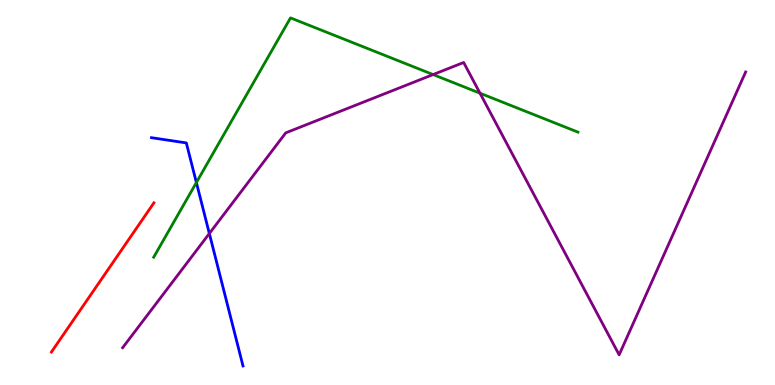[{'lines': ['blue', 'red'], 'intersections': []}, {'lines': ['green', 'red'], 'intersections': []}, {'lines': ['purple', 'red'], 'intersections': []}, {'lines': ['blue', 'green'], 'intersections': [{'x': 2.53, 'y': 5.26}]}, {'lines': ['blue', 'purple'], 'intersections': [{'x': 2.7, 'y': 3.93}]}, {'lines': ['green', 'purple'], 'intersections': [{'x': 5.59, 'y': 8.06}, {'x': 6.19, 'y': 7.58}]}]